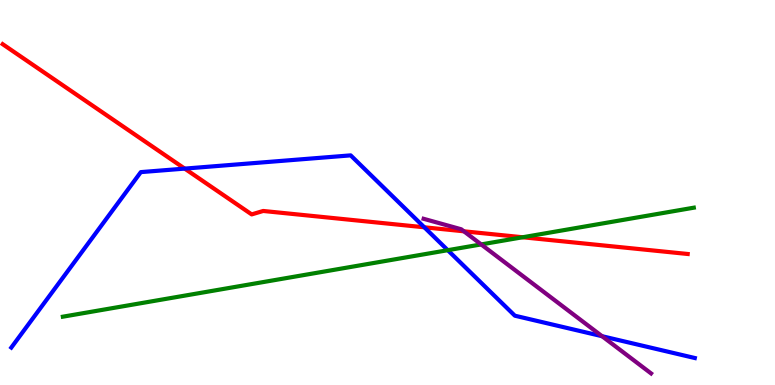[{'lines': ['blue', 'red'], 'intersections': [{'x': 2.38, 'y': 5.62}, {'x': 5.48, 'y': 4.1}]}, {'lines': ['green', 'red'], 'intersections': [{'x': 6.74, 'y': 3.84}]}, {'lines': ['purple', 'red'], 'intersections': [{'x': 5.99, 'y': 3.99}]}, {'lines': ['blue', 'green'], 'intersections': [{'x': 5.78, 'y': 3.5}]}, {'lines': ['blue', 'purple'], 'intersections': [{'x': 7.77, 'y': 1.27}]}, {'lines': ['green', 'purple'], 'intersections': [{'x': 6.21, 'y': 3.65}]}]